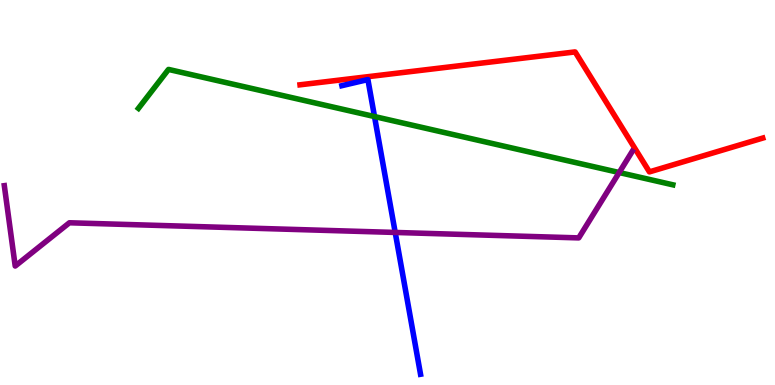[{'lines': ['blue', 'red'], 'intersections': []}, {'lines': ['green', 'red'], 'intersections': []}, {'lines': ['purple', 'red'], 'intersections': []}, {'lines': ['blue', 'green'], 'intersections': [{'x': 4.83, 'y': 6.97}]}, {'lines': ['blue', 'purple'], 'intersections': [{'x': 5.1, 'y': 3.96}]}, {'lines': ['green', 'purple'], 'intersections': [{'x': 7.99, 'y': 5.52}]}]